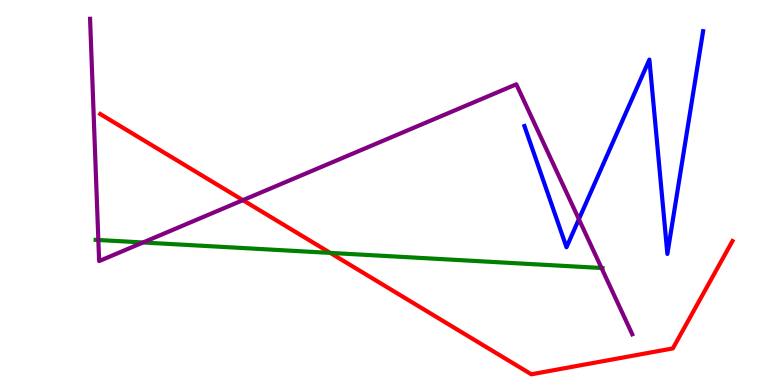[{'lines': ['blue', 'red'], 'intersections': []}, {'lines': ['green', 'red'], 'intersections': [{'x': 4.26, 'y': 3.43}]}, {'lines': ['purple', 'red'], 'intersections': [{'x': 3.13, 'y': 4.8}]}, {'lines': ['blue', 'green'], 'intersections': []}, {'lines': ['blue', 'purple'], 'intersections': [{'x': 7.47, 'y': 4.31}]}, {'lines': ['green', 'purple'], 'intersections': [{'x': 1.27, 'y': 3.77}, {'x': 1.85, 'y': 3.7}, {'x': 7.76, 'y': 3.04}]}]